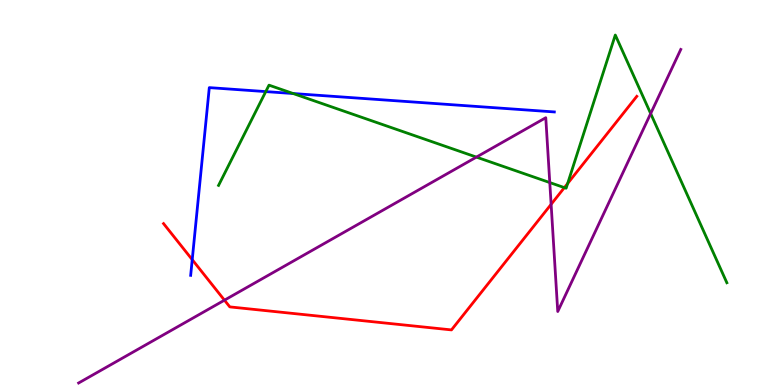[{'lines': ['blue', 'red'], 'intersections': [{'x': 2.48, 'y': 3.26}]}, {'lines': ['green', 'red'], 'intersections': [{'x': 7.28, 'y': 5.13}, {'x': 7.32, 'y': 5.23}]}, {'lines': ['purple', 'red'], 'intersections': [{'x': 2.9, 'y': 2.2}, {'x': 7.11, 'y': 4.69}]}, {'lines': ['blue', 'green'], 'intersections': [{'x': 3.43, 'y': 7.62}, {'x': 3.78, 'y': 7.57}]}, {'lines': ['blue', 'purple'], 'intersections': []}, {'lines': ['green', 'purple'], 'intersections': [{'x': 6.15, 'y': 5.92}, {'x': 7.09, 'y': 5.26}, {'x': 8.4, 'y': 7.05}]}]